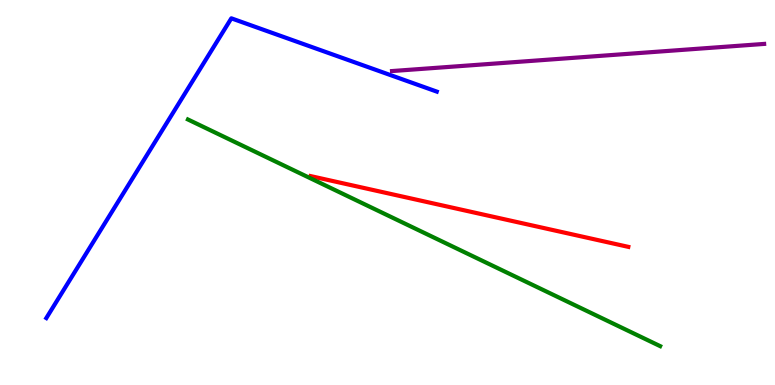[{'lines': ['blue', 'red'], 'intersections': []}, {'lines': ['green', 'red'], 'intersections': []}, {'lines': ['purple', 'red'], 'intersections': []}, {'lines': ['blue', 'green'], 'intersections': []}, {'lines': ['blue', 'purple'], 'intersections': []}, {'lines': ['green', 'purple'], 'intersections': []}]